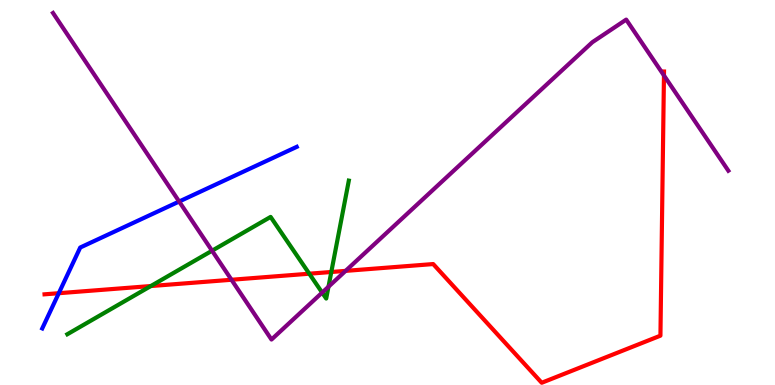[{'lines': ['blue', 'red'], 'intersections': [{'x': 0.759, 'y': 2.38}]}, {'lines': ['green', 'red'], 'intersections': [{'x': 1.95, 'y': 2.57}, {'x': 3.99, 'y': 2.89}, {'x': 4.27, 'y': 2.94}]}, {'lines': ['purple', 'red'], 'intersections': [{'x': 2.99, 'y': 2.73}, {'x': 4.46, 'y': 2.96}, {'x': 8.57, 'y': 8.04}]}, {'lines': ['blue', 'green'], 'intersections': []}, {'lines': ['blue', 'purple'], 'intersections': [{'x': 2.31, 'y': 4.77}]}, {'lines': ['green', 'purple'], 'intersections': [{'x': 2.74, 'y': 3.49}, {'x': 4.16, 'y': 2.4}, {'x': 4.24, 'y': 2.55}]}]